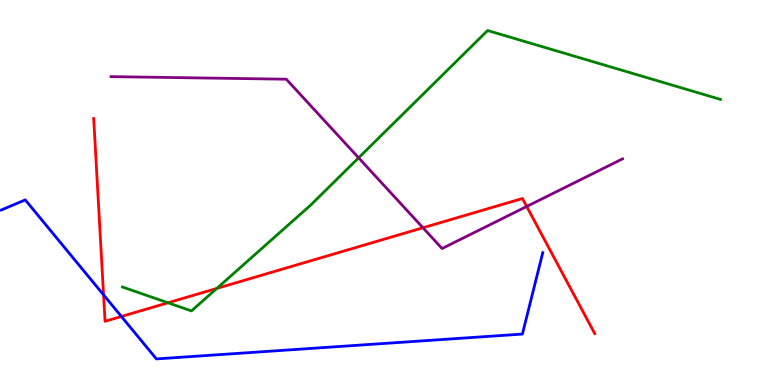[{'lines': ['blue', 'red'], 'intersections': [{'x': 1.34, 'y': 2.34}, {'x': 1.57, 'y': 1.78}]}, {'lines': ['green', 'red'], 'intersections': [{'x': 2.17, 'y': 2.14}, {'x': 2.8, 'y': 2.51}]}, {'lines': ['purple', 'red'], 'intersections': [{'x': 5.46, 'y': 4.08}, {'x': 6.8, 'y': 4.64}]}, {'lines': ['blue', 'green'], 'intersections': []}, {'lines': ['blue', 'purple'], 'intersections': []}, {'lines': ['green', 'purple'], 'intersections': [{'x': 4.63, 'y': 5.9}]}]